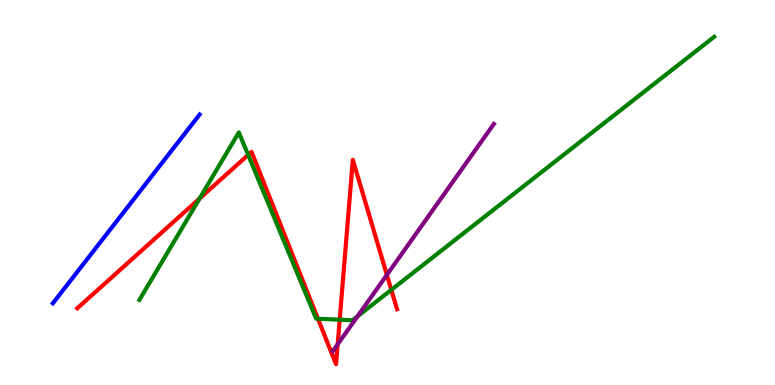[{'lines': ['blue', 'red'], 'intersections': []}, {'lines': ['green', 'red'], 'intersections': [{'x': 2.58, 'y': 4.84}, {'x': 3.2, 'y': 5.98}, {'x': 4.1, 'y': 1.72}, {'x': 4.38, 'y': 1.7}, {'x': 5.05, 'y': 2.47}]}, {'lines': ['purple', 'red'], 'intersections': [{'x': 4.36, 'y': 1.06}, {'x': 4.99, 'y': 2.86}]}, {'lines': ['blue', 'green'], 'intersections': []}, {'lines': ['blue', 'purple'], 'intersections': []}, {'lines': ['green', 'purple'], 'intersections': [{'x': 4.61, 'y': 1.78}]}]